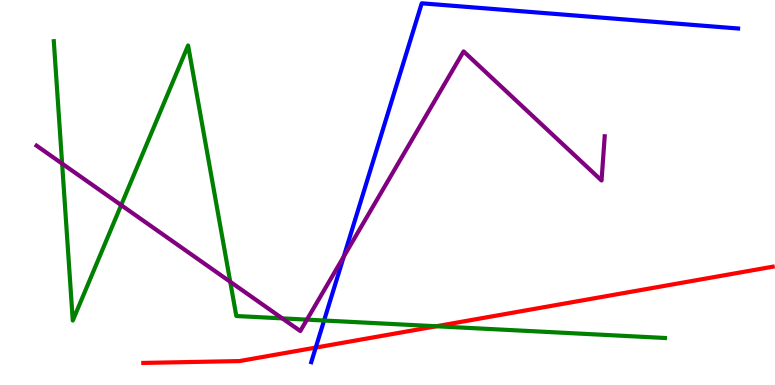[{'lines': ['blue', 'red'], 'intersections': [{'x': 4.07, 'y': 0.972}]}, {'lines': ['green', 'red'], 'intersections': [{'x': 5.63, 'y': 1.53}]}, {'lines': ['purple', 'red'], 'intersections': []}, {'lines': ['blue', 'green'], 'intersections': [{'x': 4.18, 'y': 1.68}]}, {'lines': ['blue', 'purple'], 'intersections': [{'x': 4.44, 'y': 3.34}]}, {'lines': ['green', 'purple'], 'intersections': [{'x': 0.802, 'y': 5.75}, {'x': 1.56, 'y': 4.67}, {'x': 2.97, 'y': 2.68}, {'x': 3.64, 'y': 1.73}, {'x': 3.96, 'y': 1.7}]}]